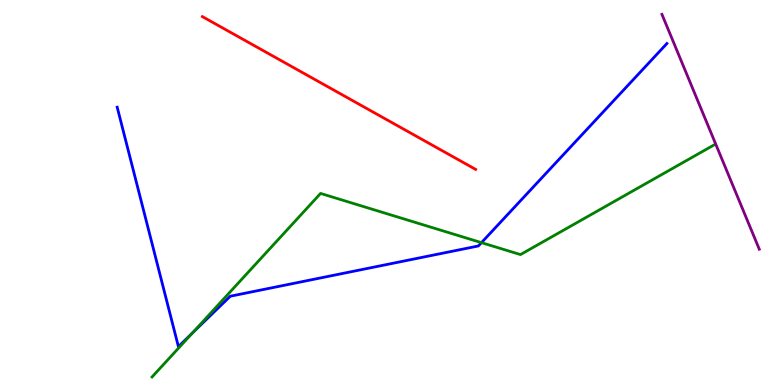[{'lines': ['blue', 'red'], 'intersections': []}, {'lines': ['green', 'red'], 'intersections': []}, {'lines': ['purple', 'red'], 'intersections': []}, {'lines': ['blue', 'green'], 'intersections': [{'x': 2.48, 'y': 1.35}, {'x': 6.21, 'y': 3.7}]}, {'lines': ['blue', 'purple'], 'intersections': []}, {'lines': ['green', 'purple'], 'intersections': []}]